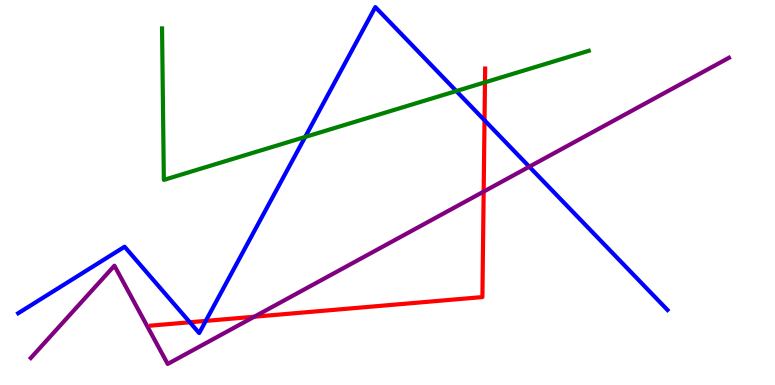[{'lines': ['blue', 'red'], 'intersections': [{'x': 2.45, 'y': 1.63}, {'x': 2.66, 'y': 1.66}, {'x': 6.25, 'y': 6.88}]}, {'lines': ['green', 'red'], 'intersections': [{'x': 6.26, 'y': 7.86}]}, {'lines': ['purple', 'red'], 'intersections': [{'x': 3.28, 'y': 1.77}, {'x': 6.24, 'y': 5.02}]}, {'lines': ['blue', 'green'], 'intersections': [{'x': 3.94, 'y': 6.44}, {'x': 5.89, 'y': 7.64}]}, {'lines': ['blue', 'purple'], 'intersections': [{'x': 6.83, 'y': 5.67}]}, {'lines': ['green', 'purple'], 'intersections': []}]